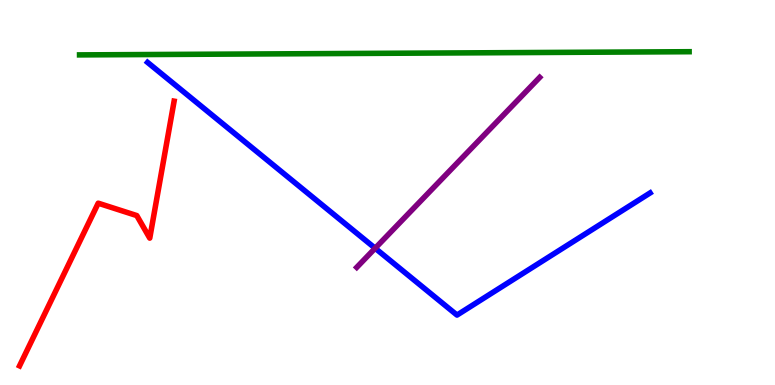[{'lines': ['blue', 'red'], 'intersections': []}, {'lines': ['green', 'red'], 'intersections': []}, {'lines': ['purple', 'red'], 'intersections': []}, {'lines': ['blue', 'green'], 'intersections': []}, {'lines': ['blue', 'purple'], 'intersections': [{'x': 4.84, 'y': 3.55}]}, {'lines': ['green', 'purple'], 'intersections': []}]